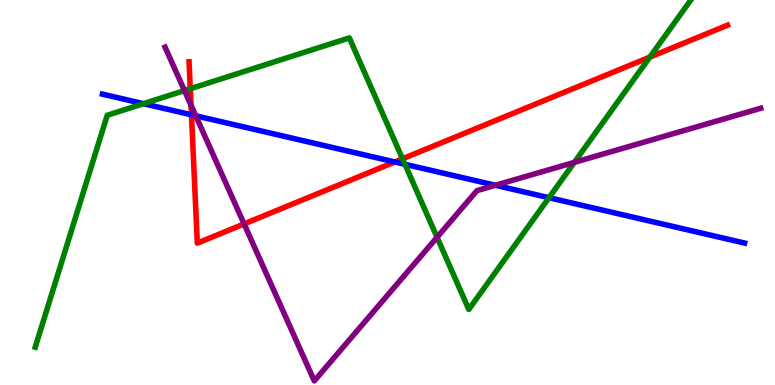[{'lines': ['blue', 'red'], 'intersections': [{'x': 2.47, 'y': 7.02}, {'x': 5.09, 'y': 5.79}]}, {'lines': ['green', 'red'], 'intersections': [{'x': 2.46, 'y': 7.7}, {'x': 5.19, 'y': 5.88}, {'x': 8.39, 'y': 8.52}]}, {'lines': ['purple', 'red'], 'intersections': [{'x': 2.46, 'y': 7.27}, {'x': 3.15, 'y': 4.18}]}, {'lines': ['blue', 'green'], 'intersections': [{'x': 1.85, 'y': 7.31}, {'x': 5.23, 'y': 5.73}, {'x': 7.08, 'y': 4.87}]}, {'lines': ['blue', 'purple'], 'intersections': [{'x': 2.53, 'y': 6.99}, {'x': 6.39, 'y': 5.19}]}, {'lines': ['green', 'purple'], 'intersections': [{'x': 2.38, 'y': 7.65}, {'x': 5.64, 'y': 3.84}, {'x': 7.41, 'y': 5.78}]}]